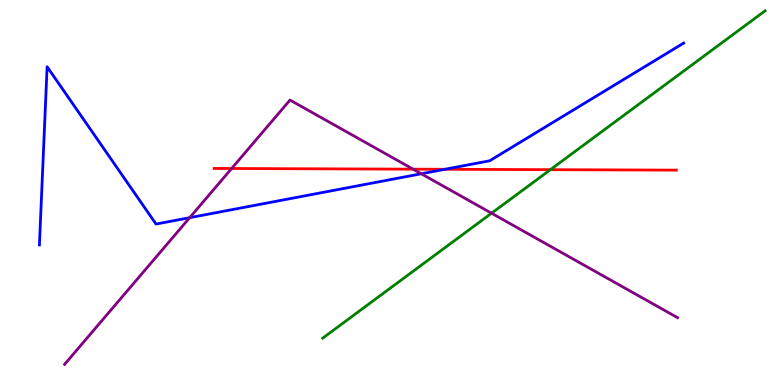[{'lines': ['blue', 'red'], 'intersections': [{'x': 5.74, 'y': 5.6}]}, {'lines': ['green', 'red'], 'intersections': [{'x': 7.1, 'y': 5.59}]}, {'lines': ['purple', 'red'], 'intersections': [{'x': 2.99, 'y': 5.62}, {'x': 5.33, 'y': 5.61}]}, {'lines': ['blue', 'green'], 'intersections': []}, {'lines': ['blue', 'purple'], 'intersections': [{'x': 2.45, 'y': 4.35}, {'x': 5.44, 'y': 5.49}]}, {'lines': ['green', 'purple'], 'intersections': [{'x': 6.34, 'y': 4.46}]}]